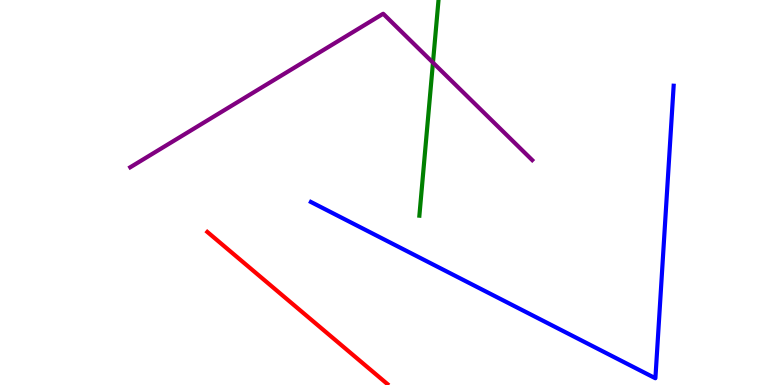[{'lines': ['blue', 'red'], 'intersections': []}, {'lines': ['green', 'red'], 'intersections': []}, {'lines': ['purple', 'red'], 'intersections': []}, {'lines': ['blue', 'green'], 'intersections': []}, {'lines': ['blue', 'purple'], 'intersections': []}, {'lines': ['green', 'purple'], 'intersections': [{'x': 5.59, 'y': 8.37}]}]